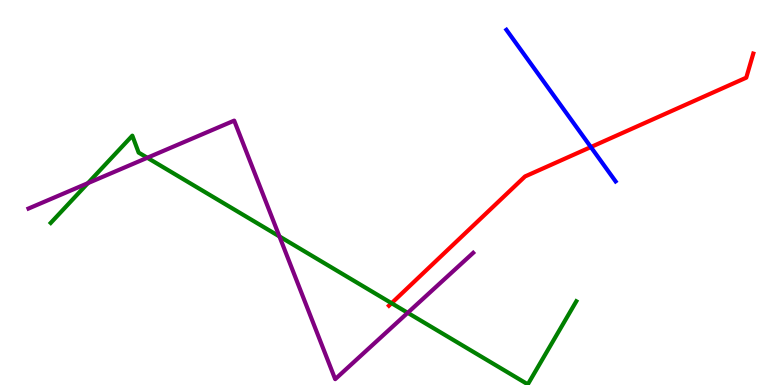[{'lines': ['blue', 'red'], 'intersections': [{'x': 7.62, 'y': 6.18}]}, {'lines': ['green', 'red'], 'intersections': [{'x': 5.05, 'y': 2.12}]}, {'lines': ['purple', 'red'], 'intersections': []}, {'lines': ['blue', 'green'], 'intersections': []}, {'lines': ['blue', 'purple'], 'intersections': []}, {'lines': ['green', 'purple'], 'intersections': [{'x': 1.13, 'y': 5.24}, {'x': 1.9, 'y': 5.9}, {'x': 3.61, 'y': 3.86}, {'x': 5.26, 'y': 1.88}]}]